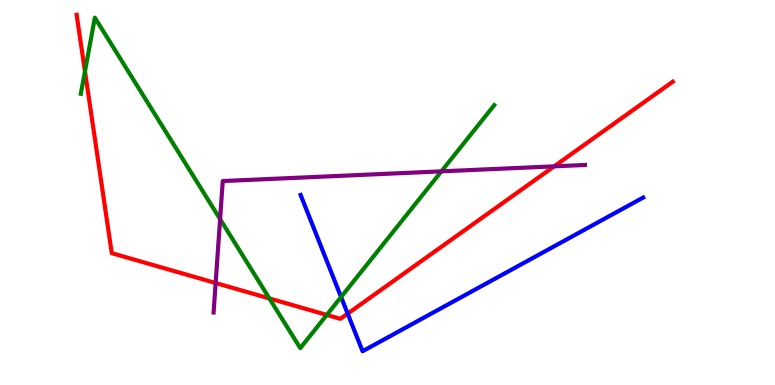[{'lines': ['blue', 'red'], 'intersections': [{'x': 4.49, 'y': 1.85}]}, {'lines': ['green', 'red'], 'intersections': [{'x': 1.1, 'y': 8.15}, {'x': 3.48, 'y': 2.25}, {'x': 4.22, 'y': 1.82}]}, {'lines': ['purple', 'red'], 'intersections': [{'x': 2.78, 'y': 2.65}, {'x': 7.15, 'y': 5.68}]}, {'lines': ['blue', 'green'], 'intersections': [{'x': 4.4, 'y': 2.29}]}, {'lines': ['blue', 'purple'], 'intersections': []}, {'lines': ['green', 'purple'], 'intersections': [{'x': 2.84, 'y': 4.31}, {'x': 5.7, 'y': 5.55}]}]